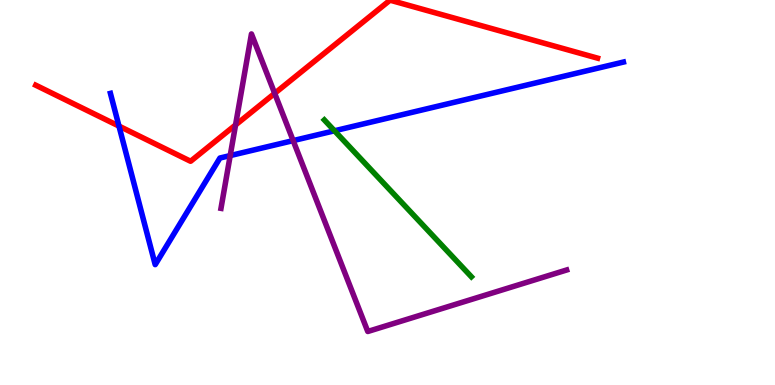[{'lines': ['blue', 'red'], 'intersections': [{'x': 1.54, 'y': 6.72}]}, {'lines': ['green', 'red'], 'intersections': []}, {'lines': ['purple', 'red'], 'intersections': [{'x': 3.04, 'y': 6.75}, {'x': 3.54, 'y': 7.58}]}, {'lines': ['blue', 'green'], 'intersections': [{'x': 4.32, 'y': 6.6}]}, {'lines': ['blue', 'purple'], 'intersections': [{'x': 2.97, 'y': 5.96}, {'x': 3.78, 'y': 6.35}]}, {'lines': ['green', 'purple'], 'intersections': []}]